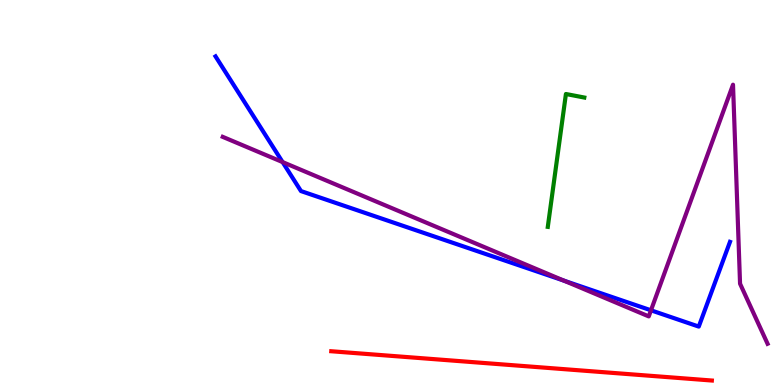[{'lines': ['blue', 'red'], 'intersections': []}, {'lines': ['green', 'red'], 'intersections': []}, {'lines': ['purple', 'red'], 'intersections': []}, {'lines': ['blue', 'green'], 'intersections': []}, {'lines': ['blue', 'purple'], 'intersections': [{'x': 3.65, 'y': 5.79}, {'x': 7.28, 'y': 2.71}, {'x': 8.4, 'y': 1.94}]}, {'lines': ['green', 'purple'], 'intersections': []}]